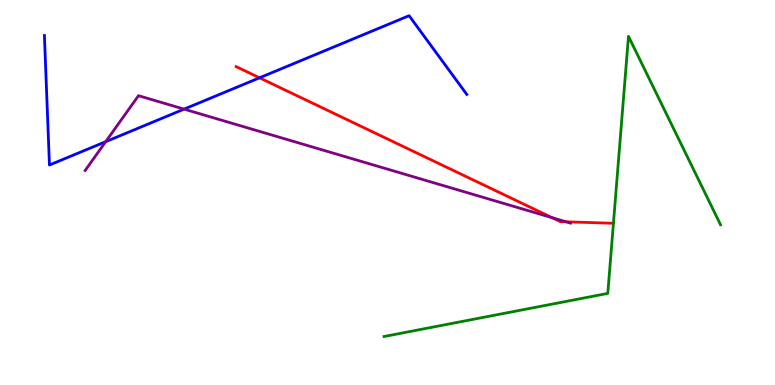[{'lines': ['blue', 'red'], 'intersections': [{'x': 3.35, 'y': 7.98}]}, {'lines': ['green', 'red'], 'intersections': []}, {'lines': ['purple', 'red'], 'intersections': [{'x': 7.12, 'y': 4.35}, {'x': 7.3, 'y': 4.24}]}, {'lines': ['blue', 'green'], 'intersections': []}, {'lines': ['blue', 'purple'], 'intersections': [{'x': 1.36, 'y': 6.32}, {'x': 2.38, 'y': 7.17}]}, {'lines': ['green', 'purple'], 'intersections': []}]